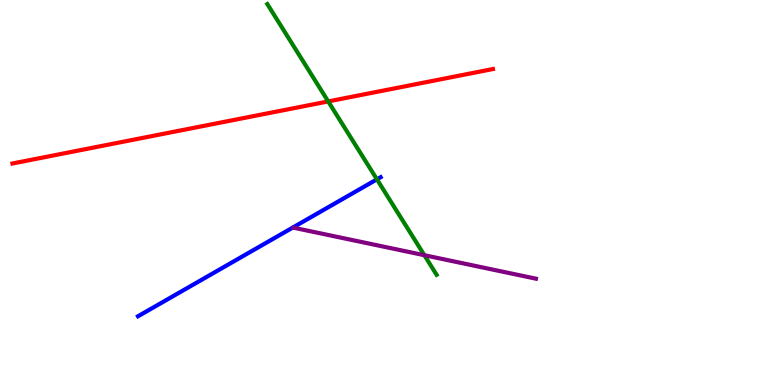[{'lines': ['blue', 'red'], 'intersections': []}, {'lines': ['green', 'red'], 'intersections': [{'x': 4.23, 'y': 7.37}]}, {'lines': ['purple', 'red'], 'intersections': []}, {'lines': ['blue', 'green'], 'intersections': [{'x': 4.86, 'y': 5.34}]}, {'lines': ['blue', 'purple'], 'intersections': []}, {'lines': ['green', 'purple'], 'intersections': [{'x': 5.48, 'y': 3.37}]}]